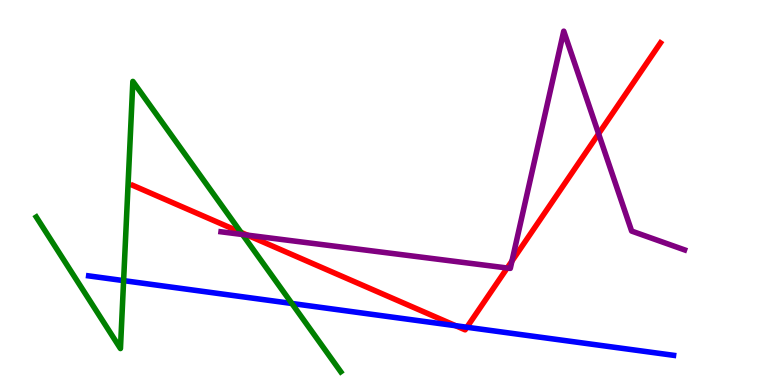[{'lines': ['blue', 'red'], 'intersections': [{'x': 5.88, 'y': 1.54}, {'x': 6.02, 'y': 1.5}]}, {'lines': ['green', 'red'], 'intersections': [{'x': 3.11, 'y': 3.96}]}, {'lines': ['purple', 'red'], 'intersections': [{'x': 3.19, 'y': 3.89}, {'x': 6.54, 'y': 3.04}, {'x': 6.61, 'y': 3.22}, {'x': 7.72, 'y': 6.53}]}, {'lines': ['blue', 'green'], 'intersections': [{'x': 1.59, 'y': 2.71}, {'x': 3.77, 'y': 2.12}]}, {'lines': ['blue', 'purple'], 'intersections': []}, {'lines': ['green', 'purple'], 'intersections': [{'x': 3.13, 'y': 3.91}]}]